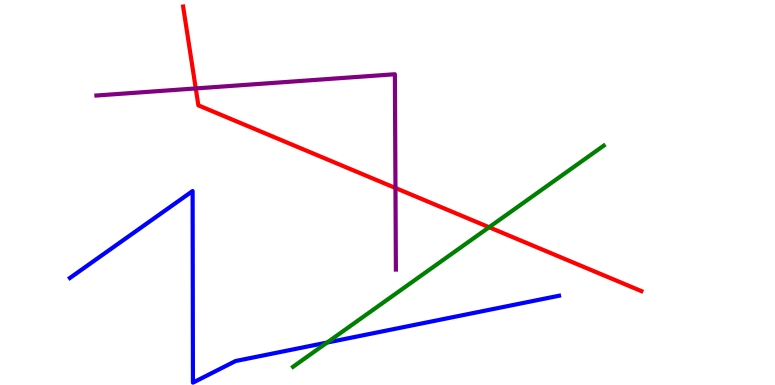[{'lines': ['blue', 'red'], 'intersections': []}, {'lines': ['green', 'red'], 'intersections': [{'x': 6.31, 'y': 4.1}]}, {'lines': ['purple', 'red'], 'intersections': [{'x': 2.53, 'y': 7.7}, {'x': 5.1, 'y': 5.12}]}, {'lines': ['blue', 'green'], 'intersections': [{'x': 4.22, 'y': 1.1}]}, {'lines': ['blue', 'purple'], 'intersections': []}, {'lines': ['green', 'purple'], 'intersections': []}]